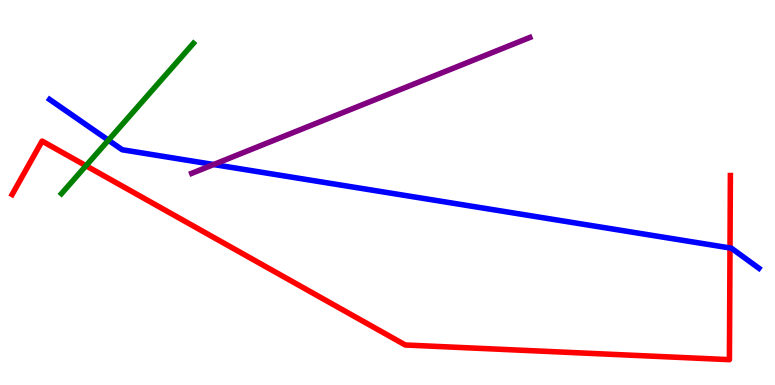[{'lines': ['blue', 'red'], 'intersections': [{'x': 9.42, 'y': 3.56}]}, {'lines': ['green', 'red'], 'intersections': [{'x': 1.11, 'y': 5.69}]}, {'lines': ['purple', 'red'], 'intersections': []}, {'lines': ['blue', 'green'], 'intersections': [{'x': 1.4, 'y': 6.36}]}, {'lines': ['blue', 'purple'], 'intersections': [{'x': 2.76, 'y': 5.73}]}, {'lines': ['green', 'purple'], 'intersections': []}]